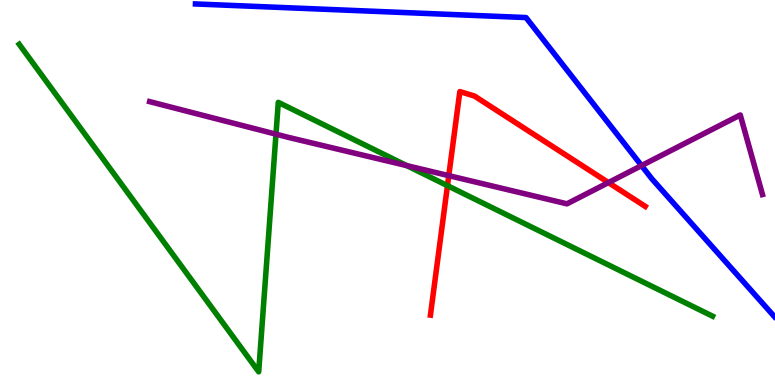[{'lines': ['blue', 'red'], 'intersections': []}, {'lines': ['green', 'red'], 'intersections': [{'x': 5.77, 'y': 5.18}]}, {'lines': ['purple', 'red'], 'intersections': [{'x': 5.79, 'y': 5.44}, {'x': 7.85, 'y': 5.26}]}, {'lines': ['blue', 'green'], 'intersections': []}, {'lines': ['blue', 'purple'], 'intersections': [{'x': 8.28, 'y': 5.7}]}, {'lines': ['green', 'purple'], 'intersections': [{'x': 3.56, 'y': 6.51}, {'x': 5.25, 'y': 5.7}]}]